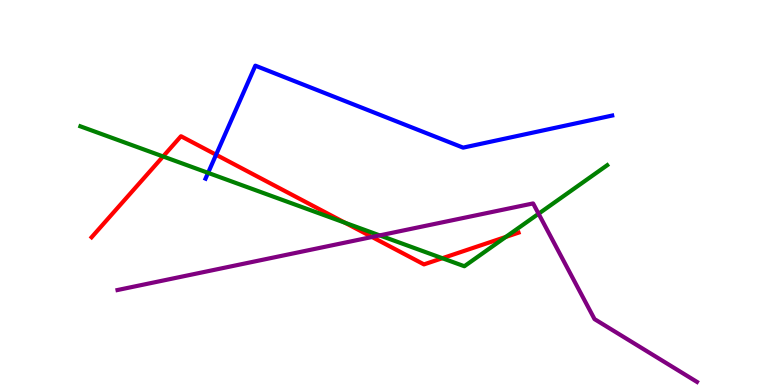[{'lines': ['blue', 'red'], 'intersections': [{'x': 2.79, 'y': 5.98}]}, {'lines': ['green', 'red'], 'intersections': [{'x': 2.1, 'y': 5.94}, {'x': 4.45, 'y': 4.21}, {'x': 5.71, 'y': 3.29}, {'x': 6.53, 'y': 3.85}]}, {'lines': ['purple', 'red'], 'intersections': [{'x': 4.8, 'y': 3.84}]}, {'lines': ['blue', 'green'], 'intersections': [{'x': 2.68, 'y': 5.51}]}, {'lines': ['blue', 'purple'], 'intersections': []}, {'lines': ['green', 'purple'], 'intersections': [{'x': 4.9, 'y': 3.89}, {'x': 6.95, 'y': 4.45}]}]